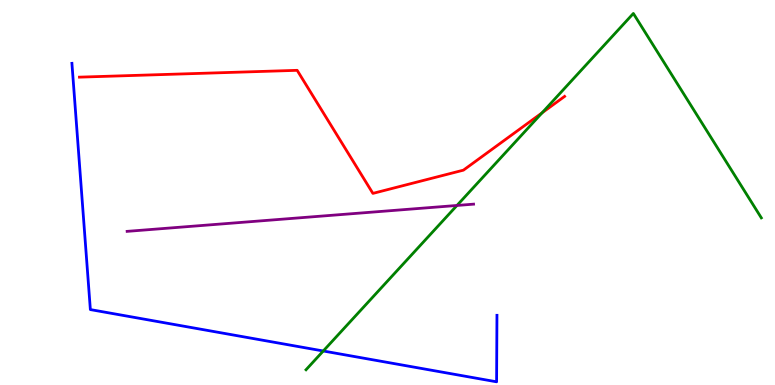[{'lines': ['blue', 'red'], 'intersections': []}, {'lines': ['green', 'red'], 'intersections': [{'x': 6.99, 'y': 7.07}]}, {'lines': ['purple', 'red'], 'intersections': []}, {'lines': ['blue', 'green'], 'intersections': [{'x': 4.17, 'y': 0.883}]}, {'lines': ['blue', 'purple'], 'intersections': []}, {'lines': ['green', 'purple'], 'intersections': [{'x': 5.9, 'y': 4.66}]}]